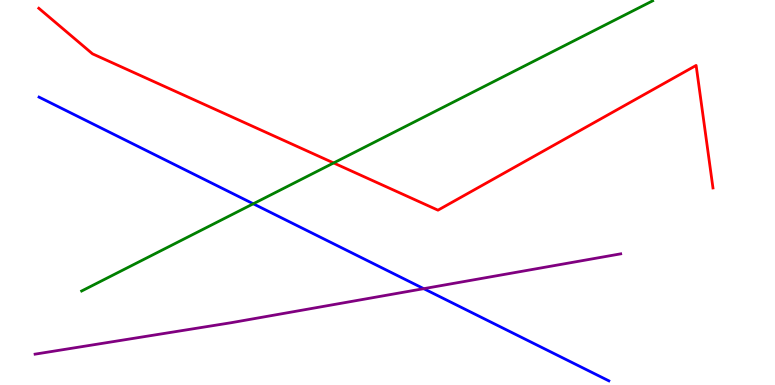[{'lines': ['blue', 'red'], 'intersections': []}, {'lines': ['green', 'red'], 'intersections': [{'x': 4.3, 'y': 5.77}]}, {'lines': ['purple', 'red'], 'intersections': []}, {'lines': ['blue', 'green'], 'intersections': [{'x': 3.27, 'y': 4.71}]}, {'lines': ['blue', 'purple'], 'intersections': [{'x': 5.47, 'y': 2.5}]}, {'lines': ['green', 'purple'], 'intersections': []}]